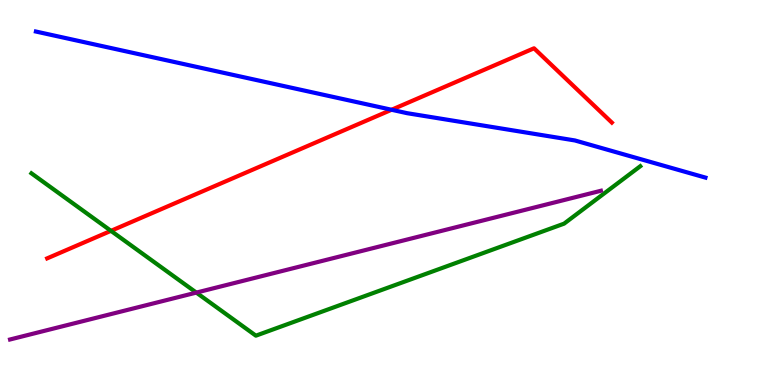[{'lines': ['blue', 'red'], 'intersections': [{'x': 5.05, 'y': 7.15}]}, {'lines': ['green', 'red'], 'intersections': [{'x': 1.43, 'y': 4.0}]}, {'lines': ['purple', 'red'], 'intersections': []}, {'lines': ['blue', 'green'], 'intersections': []}, {'lines': ['blue', 'purple'], 'intersections': []}, {'lines': ['green', 'purple'], 'intersections': [{'x': 2.53, 'y': 2.4}]}]